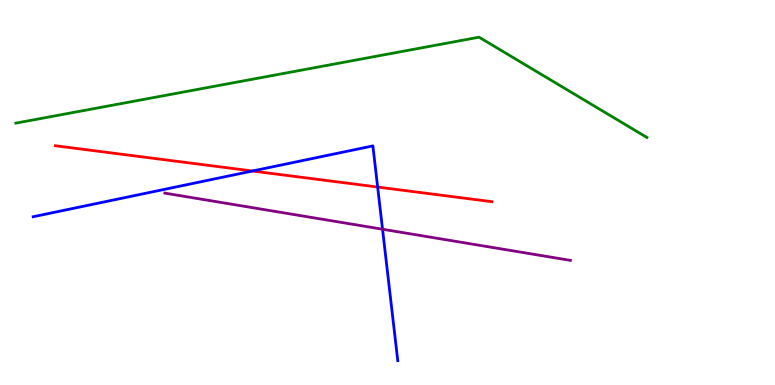[{'lines': ['blue', 'red'], 'intersections': [{'x': 3.26, 'y': 5.56}, {'x': 4.87, 'y': 5.14}]}, {'lines': ['green', 'red'], 'intersections': []}, {'lines': ['purple', 'red'], 'intersections': []}, {'lines': ['blue', 'green'], 'intersections': []}, {'lines': ['blue', 'purple'], 'intersections': [{'x': 4.94, 'y': 4.05}]}, {'lines': ['green', 'purple'], 'intersections': []}]